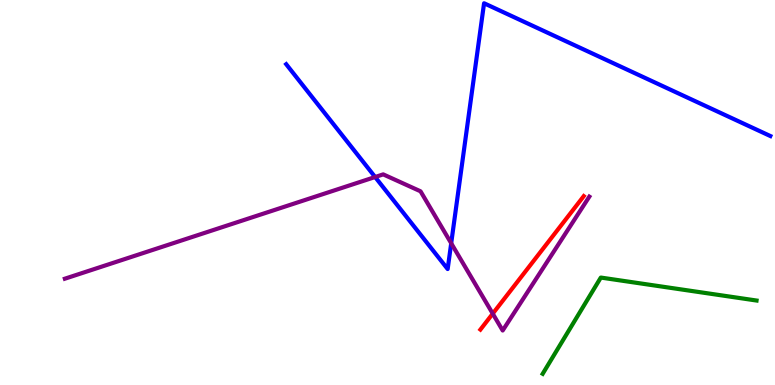[{'lines': ['blue', 'red'], 'intersections': []}, {'lines': ['green', 'red'], 'intersections': []}, {'lines': ['purple', 'red'], 'intersections': [{'x': 6.36, 'y': 1.85}]}, {'lines': ['blue', 'green'], 'intersections': []}, {'lines': ['blue', 'purple'], 'intersections': [{'x': 4.84, 'y': 5.4}, {'x': 5.82, 'y': 3.68}]}, {'lines': ['green', 'purple'], 'intersections': []}]